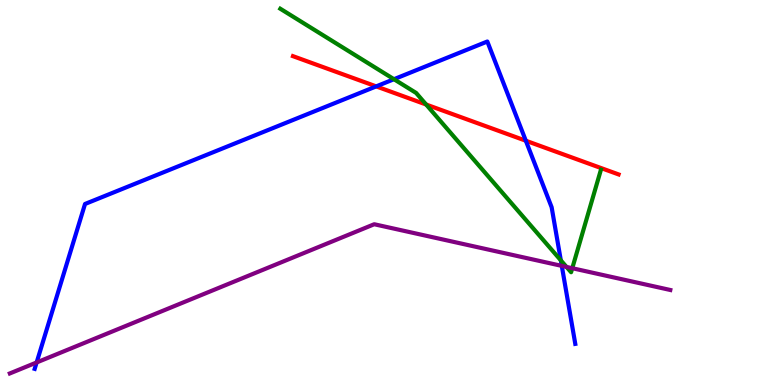[{'lines': ['blue', 'red'], 'intersections': [{'x': 4.85, 'y': 7.76}, {'x': 6.78, 'y': 6.34}]}, {'lines': ['green', 'red'], 'intersections': [{'x': 5.5, 'y': 7.29}]}, {'lines': ['purple', 'red'], 'intersections': []}, {'lines': ['blue', 'green'], 'intersections': [{'x': 5.08, 'y': 7.94}, {'x': 7.24, 'y': 3.24}]}, {'lines': ['blue', 'purple'], 'intersections': [{'x': 0.473, 'y': 0.585}, {'x': 7.25, 'y': 3.09}]}, {'lines': ['green', 'purple'], 'intersections': [{'x': 7.31, 'y': 3.07}, {'x': 7.38, 'y': 3.03}]}]